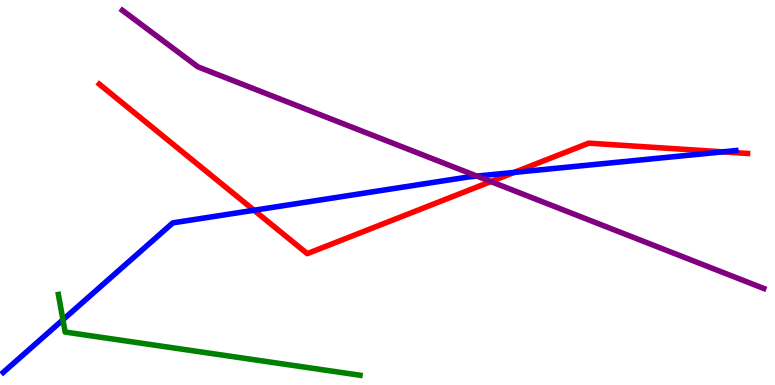[{'lines': ['blue', 'red'], 'intersections': [{'x': 3.28, 'y': 4.54}, {'x': 6.63, 'y': 5.52}, {'x': 9.33, 'y': 6.06}]}, {'lines': ['green', 'red'], 'intersections': []}, {'lines': ['purple', 'red'], 'intersections': [{'x': 6.33, 'y': 5.28}]}, {'lines': ['blue', 'green'], 'intersections': [{'x': 0.812, 'y': 1.69}]}, {'lines': ['blue', 'purple'], 'intersections': [{'x': 6.15, 'y': 5.43}]}, {'lines': ['green', 'purple'], 'intersections': []}]